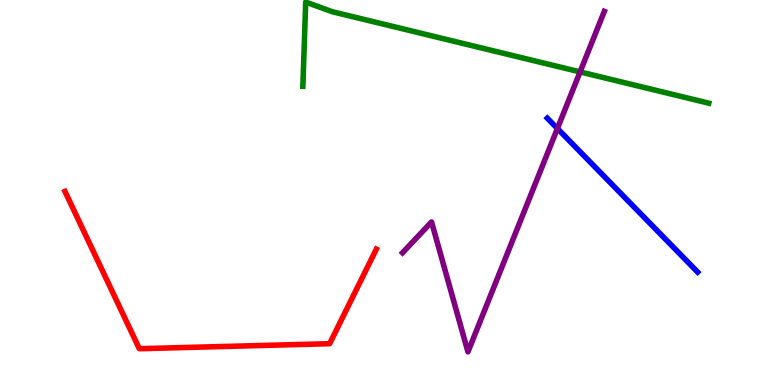[{'lines': ['blue', 'red'], 'intersections': []}, {'lines': ['green', 'red'], 'intersections': []}, {'lines': ['purple', 'red'], 'intersections': []}, {'lines': ['blue', 'green'], 'intersections': []}, {'lines': ['blue', 'purple'], 'intersections': [{'x': 7.19, 'y': 6.66}]}, {'lines': ['green', 'purple'], 'intersections': [{'x': 7.48, 'y': 8.13}]}]